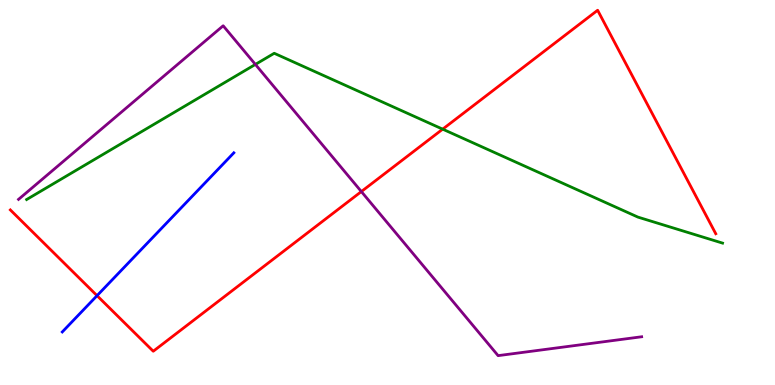[{'lines': ['blue', 'red'], 'intersections': [{'x': 1.25, 'y': 2.32}]}, {'lines': ['green', 'red'], 'intersections': [{'x': 5.71, 'y': 6.65}]}, {'lines': ['purple', 'red'], 'intersections': [{'x': 4.66, 'y': 5.02}]}, {'lines': ['blue', 'green'], 'intersections': []}, {'lines': ['blue', 'purple'], 'intersections': []}, {'lines': ['green', 'purple'], 'intersections': [{'x': 3.3, 'y': 8.33}]}]